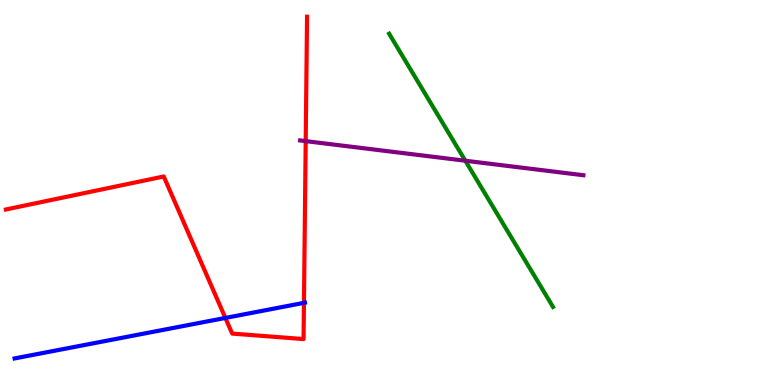[{'lines': ['blue', 'red'], 'intersections': [{'x': 2.91, 'y': 1.74}, {'x': 3.92, 'y': 2.13}]}, {'lines': ['green', 'red'], 'intersections': []}, {'lines': ['purple', 'red'], 'intersections': [{'x': 3.94, 'y': 6.33}]}, {'lines': ['blue', 'green'], 'intersections': []}, {'lines': ['blue', 'purple'], 'intersections': []}, {'lines': ['green', 'purple'], 'intersections': [{'x': 6.0, 'y': 5.83}]}]